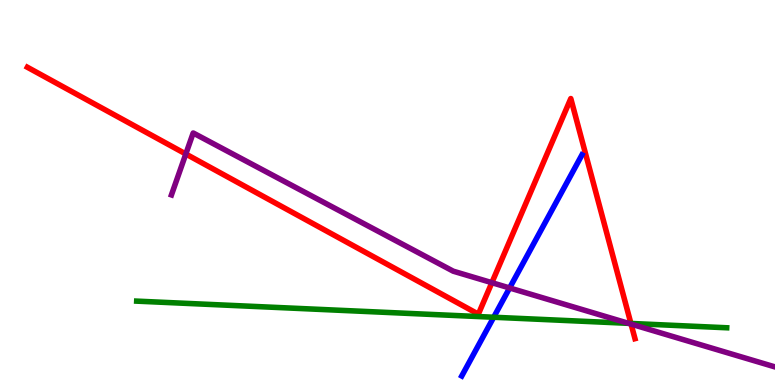[{'lines': ['blue', 'red'], 'intersections': []}, {'lines': ['green', 'red'], 'intersections': [{'x': 8.14, 'y': 1.6}]}, {'lines': ['purple', 'red'], 'intersections': [{'x': 2.4, 'y': 6.0}, {'x': 6.35, 'y': 2.66}, {'x': 8.14, 'y': 1.58}]}, {'lines': ['blue', 'green'], 'intersections': [{'x': 6.37, 'y': 1.76}]}, {'lines': ['blue', 'purple'], 'intersections': [{'x': 6.58, 'y': 2.52}]}, {'lines': ['green', 'purple'], 'intersections': [{'x': 8.11, 'y': 1.6}]}]